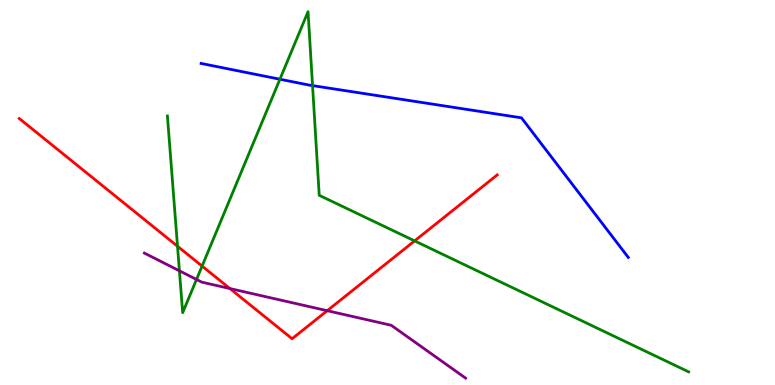[{'lines': ['blue', 'red'], 'intersections': []}, {'lines': ['green', 'red'], 'intersections': [{'x': 2.29, 'y': 3.6}, {'x': 2.61, 'y': 3.09}, {'x': 5.35, 'y': 3.74}]}, {'lines': ['purple', 'red'], 'intersections': [{'x': 2.97, 'y': 2.51}, {'x': 4.22, 'y': 1.93}]}, {'lines': ['blue', 'green'], 'intersections': [{'x': 3.61, 'y': 7.94}, {'x': 4.03, 'y': 7.78}]}, {'lines': ['blue', 'purple'], 'intersections': []}, {'lines': ['green', 'purple'], 'intersections': [{'x': 2.32, 'y': 2.97}, {'x': 2.54, 'y': 2.74}]}]